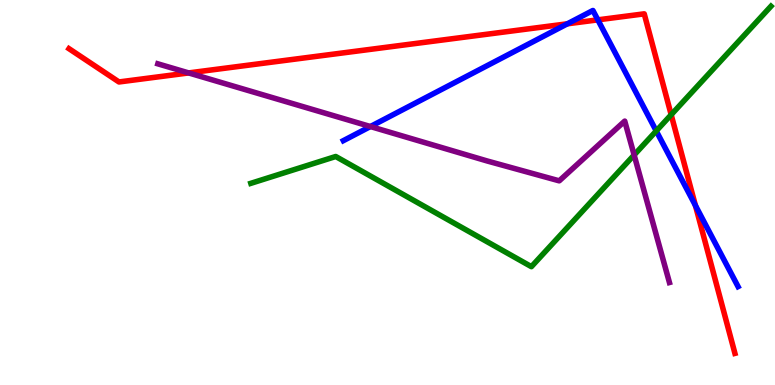[{'lines': ['blue', 'red'], 'intersections': [{'x': 7.32, 'y': 9.38}, {'x': 7.71, 'y': 9.48}, {'x': 8.97, 'y': 4.66}]}, {'lines': ['green', 'red'], 'intersections': [{'x': 8.66, 'y': 7.02}]}, {'lines': ['purple', 'red'], 'intersections': [{'x': 2.43, 'y': 8.11}]}, {'lines': ['blue', 'green'], 'intersections': [{'x': 8.47, 'y': 6.6}]}, {'lines': ['blue', 'purple'], 'intersections': [{'x': 4.78, 'y': 6.71}]}, {'lines': ['green', 'purple'], 'intersections': [{'x': 8.18, 'y': 5.97}]}]